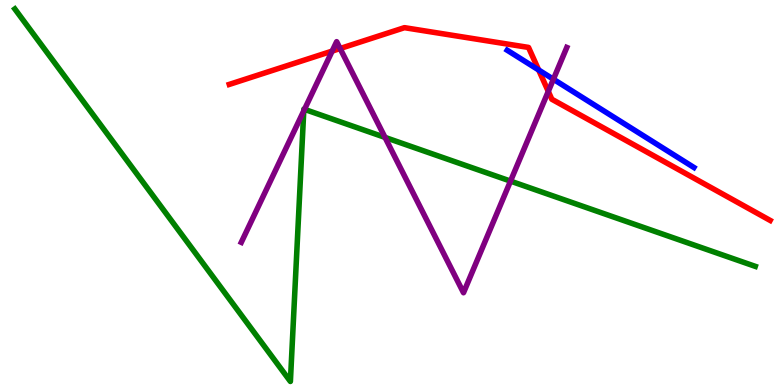[{'lines': ['blue', 'red'], 'intersections': [{'x': 6.95, 'y': 8.18}]}, {'lines': ['green', 'red'], 'intersections': []}, {'lines': ['purple', 'red'], 'intersections': [{'x': 4.29, 'y': 8.67}, {'x': 4.39, 'y': 8.74}, {'x': 7.07, 'y': 7.63}]}, {'lines': ['blue', 'green'], 'intersections': []}, {'lines': ['blue', 'purple'], 'intersections': [{'x': 7.14, 'y': 7.94}]}, {'lines': ['green', 'purple'], 'intersections': [{'x': 3.92, 'y': 7.12}, {'x': 3.93, 'y': 7.16}, {'x': 4.97, 'y': 6.43}, {'x': 6.59, 'y': 5.3}]}]